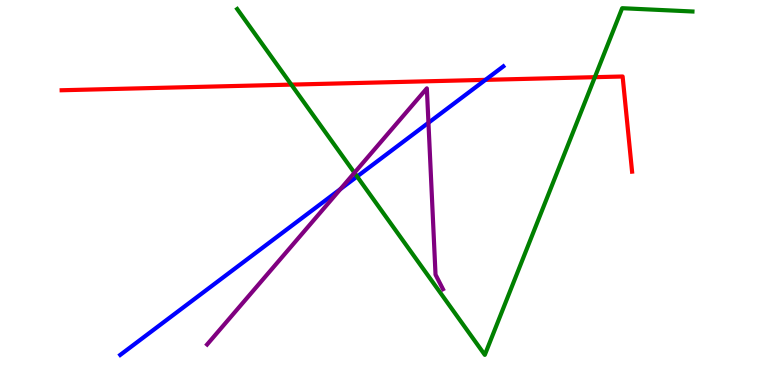[{'lines': ['blue', 'red'], 'intersections': [{'x': 6.26, 'y': 7.93}]}, {'lines': ['green', 'red'], 'intersections': [{'x': 3.76, 'y': 7.8}, {'x': 7.68, 'y': 8.0}]}, {'lines': ['purple', 'red'], 'intersections': []}, {'lines': ['blue', 'green'], 'intersections': [{'x': 4.61, 'y': 5.42}]}, {'lines': ['blue', 'purple'], 'intersections': [{'x': 4.39, 'y': 5.09}, {'x': 5.53, 'y': 6.81}]}, {'lines': ['green', 'purple'], 'intersections': [{'x': 4.57, 'y': 5.51}]}]